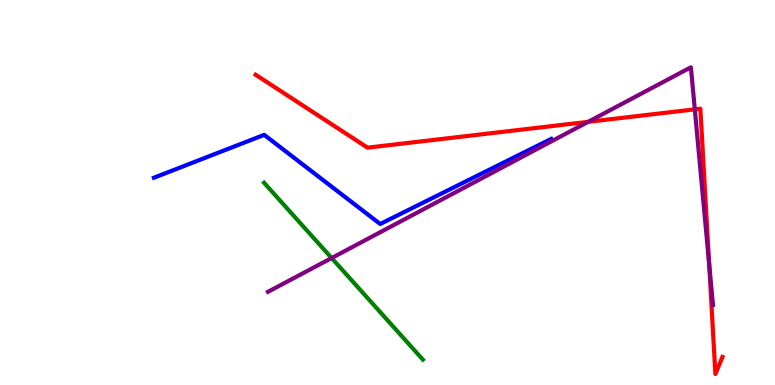[{'lines': ['blue', 'red'], 'intersections': []}, {'lines': ['green', 'red'], 'intersections': []}, {'lines': ['purple', 'red'], 'intersections': [{'x': 7.59, 'y': 6.84}, {'x': 8.97, 'y': 7.16}, {'x': 9.15, 'y': 3.14}]}, {'lines': ['blue', 'green'], 'intersections': []}, {'lines': ['blue', 'purple'], 'intersections': []}, {'lines': ['green', 'purple'], 'intersections': [{'x': 4.28, 'y': 3.3}]}]